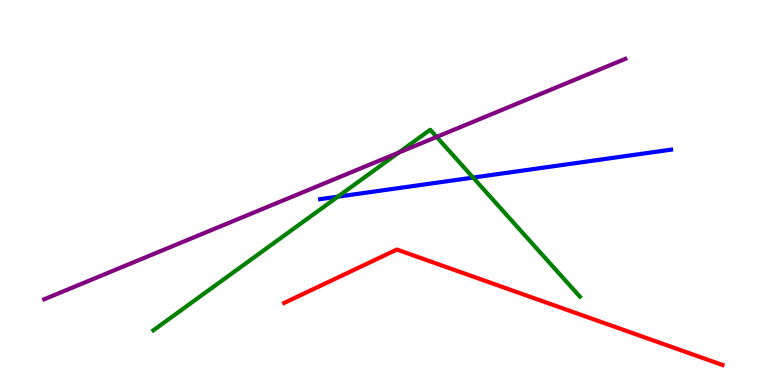[{'lines': ['blue', 'red'], 'intersections': []}, {'lines': ['green', 'red'], 'intersections': []}, {'lines': ['purple', 'red'], 'intersections': []}, {'lines': ['blue', 'green'], 'intersections': [{'x': 4.36, 'y': 4.89}, {'x': 6.1, 'y': 5.39}]}, {'lines': ['blue', 'purple'], 'intersections': []}, {'lines': ['green', 'purple'], 'intersections': [{'x': 5.14, 'y': 6.04}, {'x': 5.63, 'y': 6.44}]}]